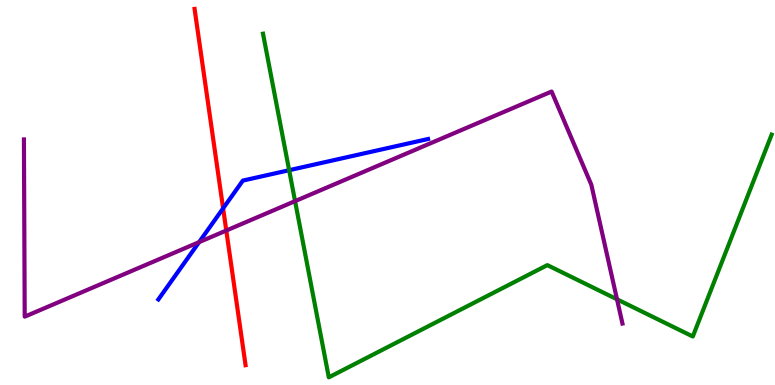[{'lines': ['blue', 'red'], 'intersections': [{'x': 2.88, 'y': 4.59}]}, {'lines': ['green', 'red'], 'intersections': []}, {'lines': ['purple', 'red'], 'intersections': [{'x': 2.92, 'y': 4.01}]}, {'lines': ['blue', 'green'], 'intersections': [{'x': 3.73, 'y': 5.58}]}, {'lines': ['blue', 'purple'], 'intersections': [{'x': 2.57, 'y': 3.71}]}, {'lines': ['green', 'purple'], 'intersections': [{'x': 3.81, 'y': 4.78}, {'x': 7.96, 'y': 2.23}]}]